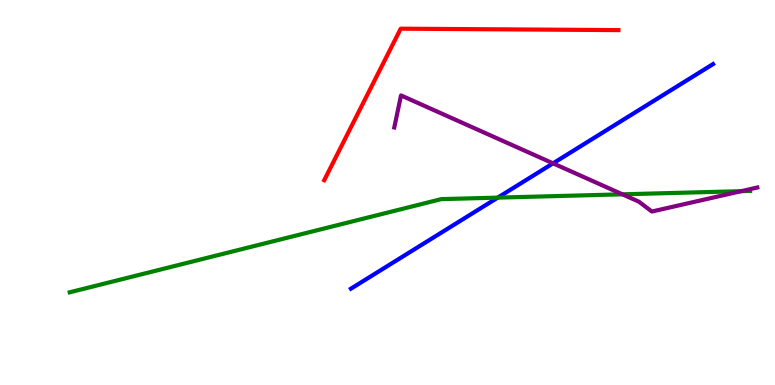[{'lines': ['blue', 'red'], 'intersections': []}, {'lines': ['green', 'red'], 'intersections': []}, {'lines': ['purple', 'red'], 'intersections': []}, {'lines': ['blue', 'green'], 'intersections': [{'x': 6.42, 'y': 4.87}]}, {'lines': ['blue', 'purple'], 'intersections': [{'x': 7.14, 'y': 5.76}]}, {'lines': ['green', 'purple'], 'intersections': [{'x': 8.03, 'y': 4.95}, {'x': 9.56, 'y': 5.03}]}]